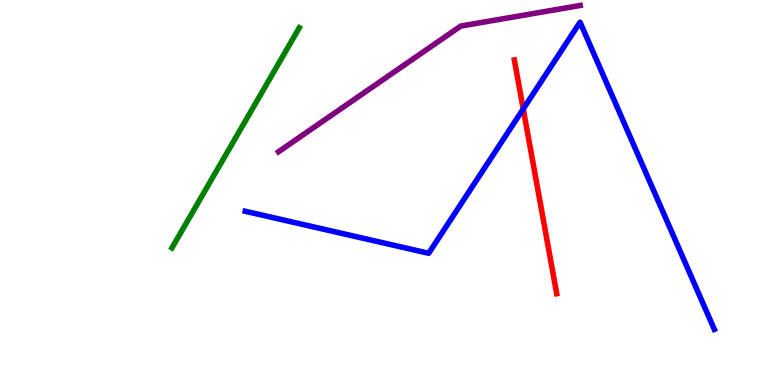[{'lines': ['blue', 'red'], 'intersections': [{'x': 6.75, 'y': 7.17}]}, {'lines': ['green', 'red'], 'intersections': []}, {'lines': ['purple', 'red'], 'intersections': []}, {'lines': ['blue', 'green'], 'intersections': []}, {'lines': ['blue', 'purple'], 'intersections': []}, {'lines': ['green', 'purple'], 'intersections': []}]